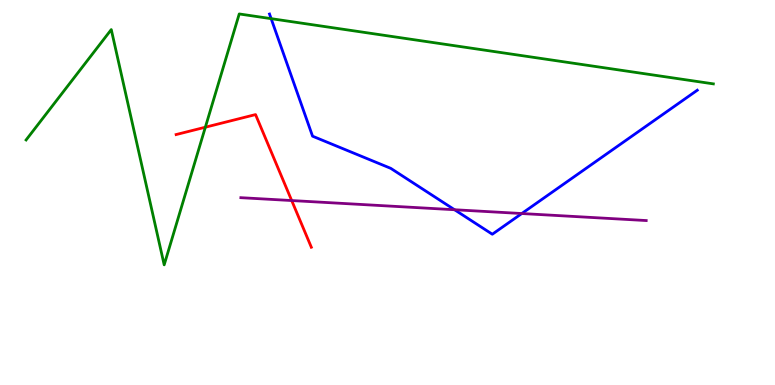[{'lines': ['blue', 'red'], 'intersections': []}, {'lines': ['green', 'red'], 'intersections': [{'x': 2.65, 'y': 6.7}]}, {'lines': ['purple', 'red'], 'intersections': [{'x': 3.76, 'y': 4.79}]}, {'lines': ['blue', 'green'], 'intersections': [{'x': 3.5, 'y': 9.52}]}, {'lines': ['blue', 'purple'], 'intersections': [{'x': 5.87, 'y': 4.55}, {'x': 6.73, 'y': 4.45}]}, {'lines': ['green', 'purple'], 'intersections': []}]